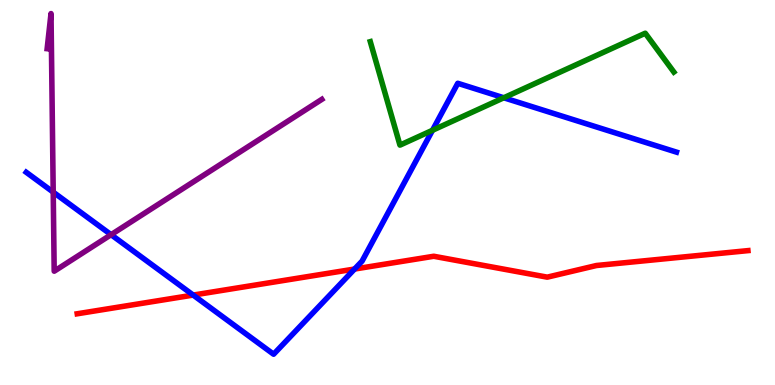[{'lines': ['blue', 'red'], 'intersections': [{'x': 2.49, 'y': 2.34}, {'x': 4.57, 'y': 3.01}]}, {'lines': ['green', 'red'], 'intersections': []}, {'lines': ['purple', 'red'], 'intersections': []}, {'lines': ['blue', 'green'], 'intersections': [{'x': 5.58, 'y': 6.62}, {'x': 6.5, 'y': 7.46}]}, {'lines': ['blue', 'purple'], 'intersections': [{'x': 0.687, 'y': 5.01}, {'x': 1.43, 'y': 3.9}]}, {'lines': ['green', 'purple'], 'intersections': []}]